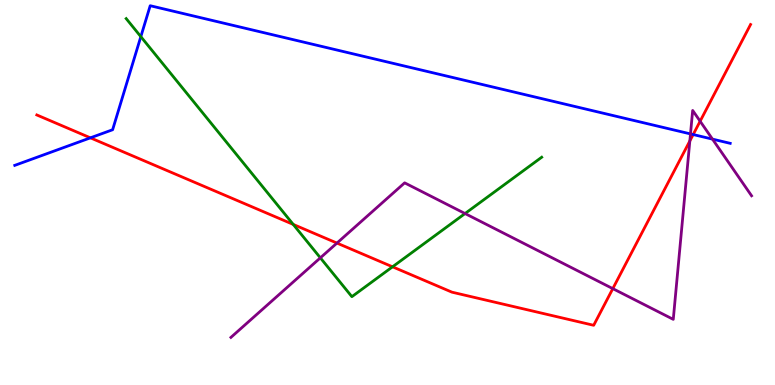[{'lines': ['blue', 'red'], 'intersections': [{'x': 1.17, 'y': 6.42}, {'x': 8.94, 'y': 6.51}]}, {'lines': ['green', 'red'], 'intersections': [{'x': 3.78, 'y': 4.17}, {'x': 5.06, 'y': 3.07}]}, {'lines': ['purple', 'red'], 'intersections': [{'x': 4.35, 'y': 3.69}, {'x': 7.91, 'y': 2.5}, {'x': 8.9, 'y': 6.34}, {'x': 9.03, 'y': 6.85}]}, {'lines': ['blue', 'green'], 'intersections': [{'x': 1.82, 'y': 9.05}]}, {'lines': ['blue', 'purple'], 'intersections': [{'x': 8.91, 'y': 6.52}, {'x': 9.19, 'y': 6.39}]}, {'lines': ['green', 'purple'], 'intersections': [{'x': 4.13, 'y': 3.3}, {'x': 6.0, 'y': 4.45}]}]